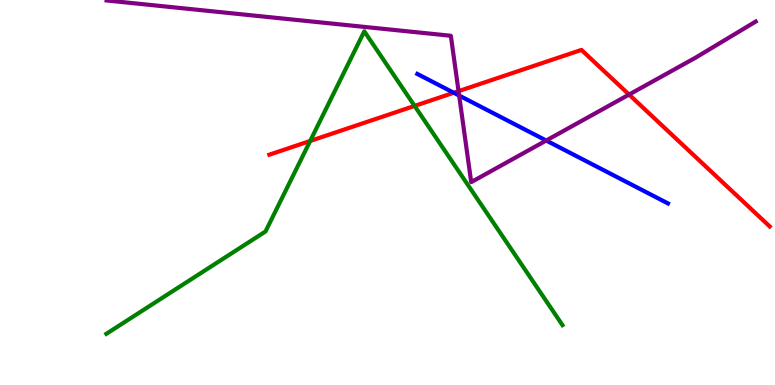[{'lines': ['blue', 'red'], 'intersections': [{'x': 5.86, 'y': 7.59}]}, {'lines': ['green', 'red'], 'intersections': [{'x': 4.0, 'y': 6.34}, {'x': 5.35, 'y': 7.25}]}, {'lines': ['purple', 'red'], 'intersections': [{'x': 5.92, 'y': 7.63}, {'x': 8.12, 'y': 7.54}]}, {'lines': ['blue', 'green'], 'intersections': []}, {'lines': ['blue', 'purple'], 'intersections': [{'x': 5.92, 'y': 7.52}, {'x': 7.05, 'y': 6.35}]}, {'lines': ['green', 'purple'], 'intersections': []}]